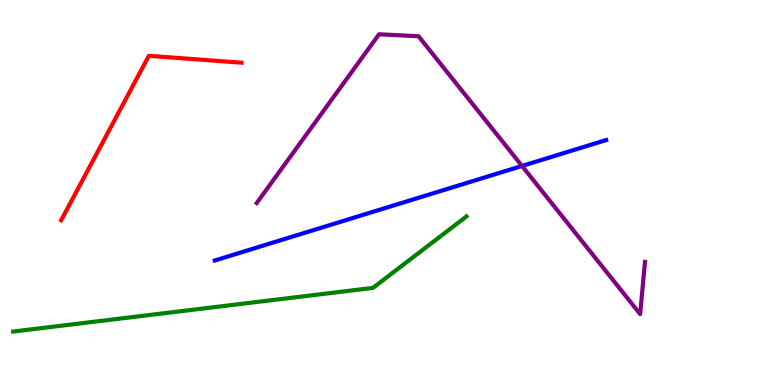[{'lines': ['blue', 'red'], 'intersections': []}, {'lines': ['green', 'red'], 'intersections': []}, {'lines': ['purple', 'red'], 'intersections': []}, {'lines': ['blue', 'green'], 'intersections': []}, {'lines': ['blue', 'purple'], 'intersections': [{'x': 6.74, 'y': 5.69}]}, {'lines': ['green', 'purple'], 'intersections': []}]